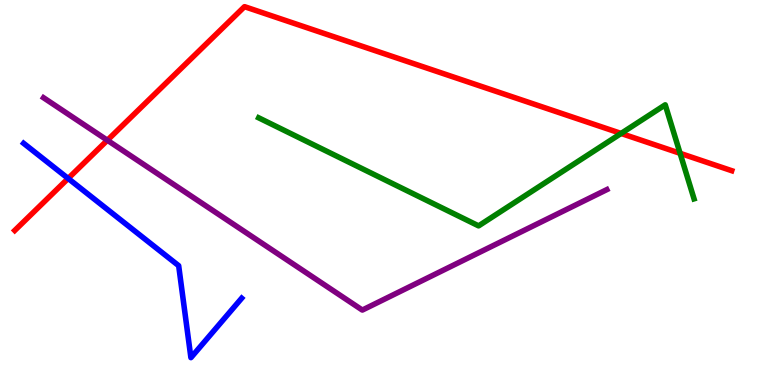[{'lines': ['blue', 'red'], 'intersections': [{'x': 0.879, 'y': 5.36}]}, {'lines': ['green', 'red'], 'intersections': [{'x': 8.01, 'y': 6.53}, {'x': 8.78, 'y': 6.02}]}, {'lines': ['purple', 'red'], 'intersections': [{'x': 1.39, 'y': 6.36}]}, {'lines': ['blue', 'green'], 'intersections': []}, {'lines': ['blue', 'purple'], 'intersections': []}, {'lines': ['green', 'purple'], 'intersections': []}]